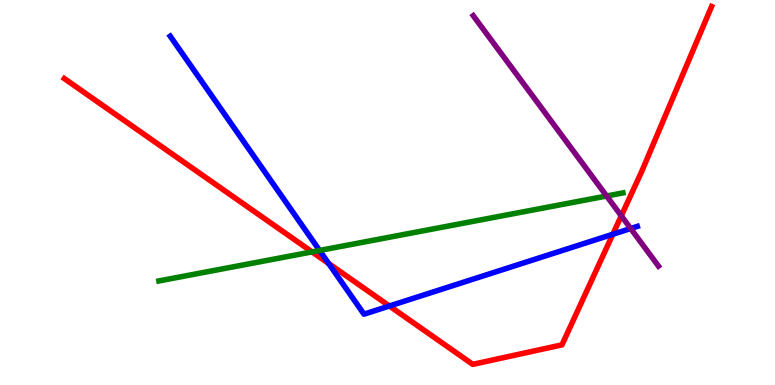[{'lines': ['blue', 'red'], 'intersections': [{'x': 4.24, 'y': 3.16}, {'x': 5.02, 'y': 2.05}, {'x': 7.91, 'y': 3.92}]}, {'lines': ['green', 'red'], 'intersections': [{'x': 4.03, 'y': 3.46}]}, {'lines': ['purple', 'red'], 'intersections': [{'x': 8.02, 'y': 4.39}]}, {'lines': ['blue', 'green'], 'intersections': [{'x': 4.12, 'y': 3.49}]}, {'lines': ['blue', 'purple'], 'intersections': [{'x': 8.14, 'y': 4.06}]}, {'lines': ['green', 'purple'], 'intersections': [{'x': 7.83, 'y': 4.91}]}]